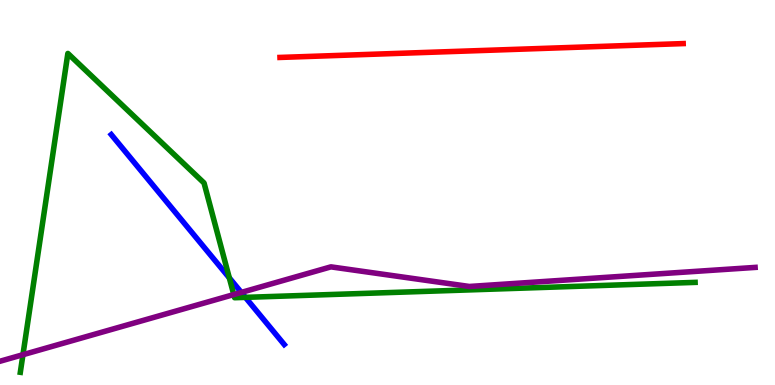[{'lines': ['blue', 'red'], 'intersections': []}, {'lines': ['green', 'red'], 'intersections': []}, {'lines': ['purple', 'red'], 'intersections': []}, {'lines': ['blue', 'green'], 'intersections': [{'x': 2.96, 'y': 2.78}, {'x': 3.17, 'y': 2.28}]}, {'lines': ['blue', 'purple'], 'intersections': [{'x': 3.11, 'y': 2.4}]}, {'lines': ['green', 'purple'], 'intersections': [{'x': 0.296, 'y': 0.787}, {'x': 3.02, 'y': 2.35}]}]